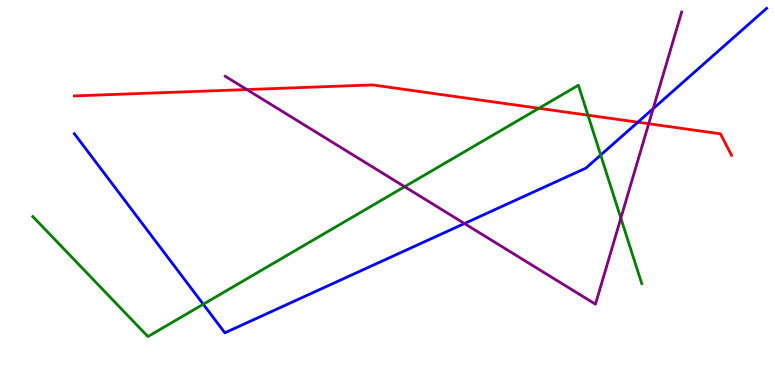[{'lines': ['blue', 'red'], 'intersections': [{'x': 8.23, 'y': 6.83}]}, {'lines': ['green', 'red'], 'intersections': [{'x': 6.95, 'y': 7.19}, {'x': 7.59, 'y': 7.01}]}, {'lines': ['purple', 'red'], 'intersections': [{'x': 3.18, 'y': 7.67}, {'x': 8.37, 'y': 6.79}]}, {'lines': ['blue', 'green'], 'intersections': [{'x': 2.62, 'y': 2.1}, {'x': 7.75, 'y': 5.97}]}, {'lines': ['blue', 'purple'], 'intersections': [{'x': 5.99, 'y': 4.19}, {'x': 8.43, 'y': 7.18}]}, {'lines': ['green', 'purple'], 'intersections': [{'x': 5.22, 'y': 5.15}, {'x': 8.01, 'y': 4.33}]}]